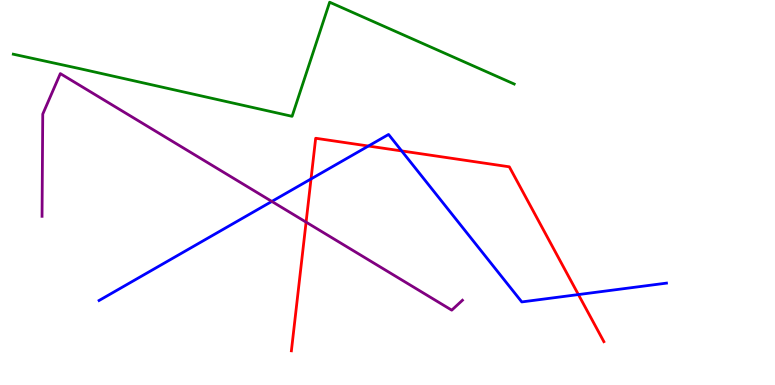[{'lines': ['blue', 'red'], 'intersections': [{'x': 4.01, 'y': 5.35}, {'x': 4.75, 'y': 6.21}, {'x': 5.18, 'y': 6.08}, {'x': 7.46, 'y': 2.35}]}, {'lines': ['green', 'red'], 'intersections': []}, {'lines': ['purple', 'red'], 'intersections': [{'x': 3.95, 'y': 4.23}]}, {'lines': ['blue', 'green'], 'intersections': []}, {'lines': ['blue', 'purple'], 'intersections': [{'x': 3.51, 'y': 4.77}]}, {'lines': ['green', 'purple'], 'intersections': []}]